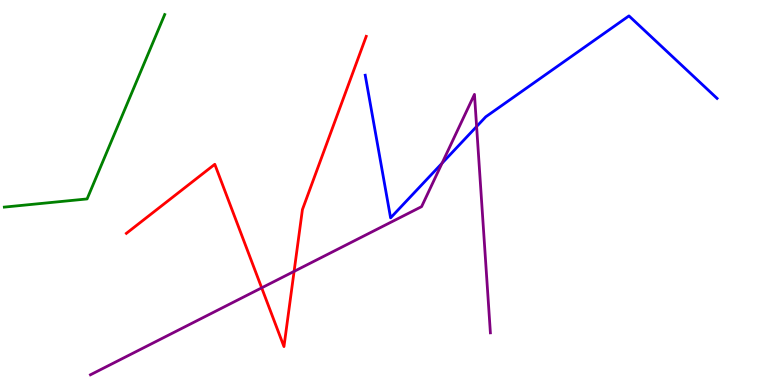[{'lines': ['blue', 'red'], 'intersections': []}, {'lines': ['green', 'red'], 'intersections': []}, {'lines': ['purple', 'red'], 'intersections': [{'x': 3.38, 'y': 2.52}, {'x': 3.79, 'y': 2.95}]}, {'lines': ['blue', 'green'], 'intersections': []}, {'lines': ['blue', 'purple'], 'intersections': [{'x': 5.7, 'y': 5.76}, {'x': 6.15, 'y': 6.71}]}, {'lines': ['green', 'purple'], 'intersections': []}]